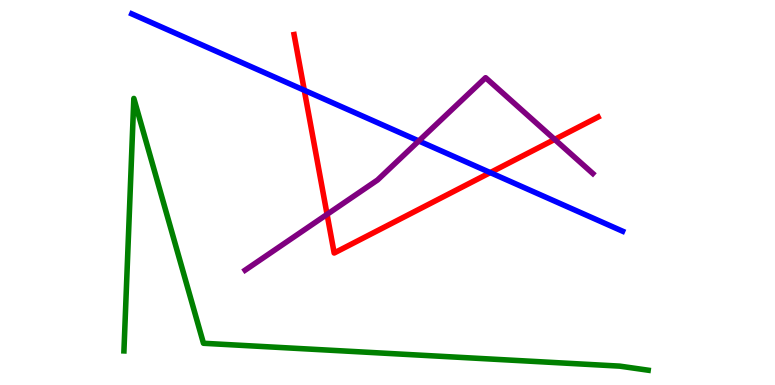[{'lines': ['blue', 'red'], 'intersections': [{'x': 3.93, 'y': 7.66}, {'x': 6.33, 'y': 5.52}]}, {'lines': ['green', 'red'], 'intersections': []}, {'lines': ['purple', 'red'], 'intersections': [{'x': 4.22, 'y': 4.43}, {'x': 7.16, 'y': 6.38}]}, {'lines': ['blue', 'green'], 'intersections': []}, {'lines': ['blue', 'purple'], 'intersections': [{'x': 5.4, 'y': 6.34}]}, {'lines': ['green', 'purple'], 'intersections': []}]